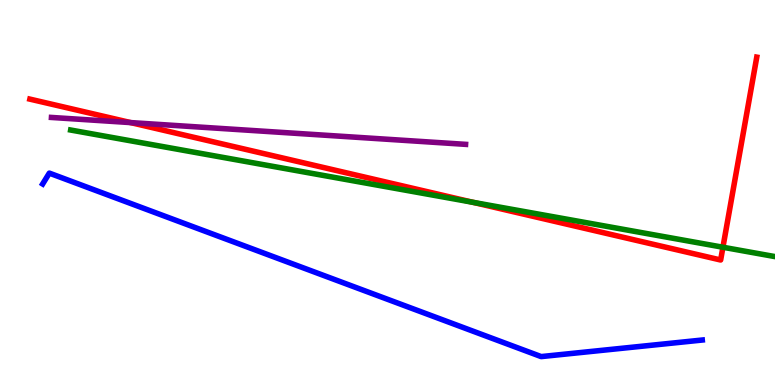[{'lines': ['blue', 'red'], 'intersections': []}, {'lines': ['green', 'red'], 'intersections': [{'x': 6.1, 'y': 4.74}, {'x': 9.33, 'y': 3.58}]}, {'lines': ['purple', 'red'], 'intersections': [{'x': 1.69, 'y': 6.82}]}, {'lines': ['blue', 'green'], 'intersections': []}, {'lines': ['blue', 'purple'], 'intersections': []}, {'lines': ['green', 'purple'], 'intersections': []}]